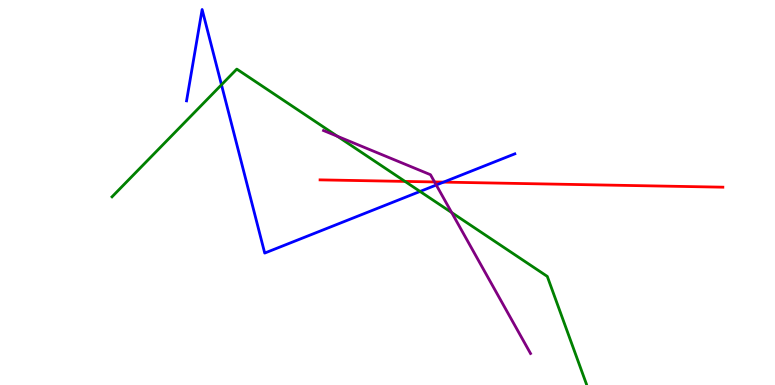[{'lines': ['blue', 'red'], 'intersections': [{'x': 5.72, 'y': 5.27}]}, {'lines': ['green', 'red'], 'intersections': [{'x': 5.23, 'y': 5.29}]}, {'lines': ['purple', 'red'], 'intersections': [{'x': 5.61, 'y': 5.27}]}, {'lines': ['blue', 'green'], 'intersections': [{'x': 2.86, 'y': 7.8}, {'x': 5.42, 'y': 5.03}]}, {'lines': ['blue', 'purple'], 'intersections': [{'x': 5.63, 'y': 5.19}]}, {'lines': ['green', 'purple'], 'intersections': [{'x': 4.35, 'y': 6.46}, {'x': 5.83, 'y': 4.48}]}]